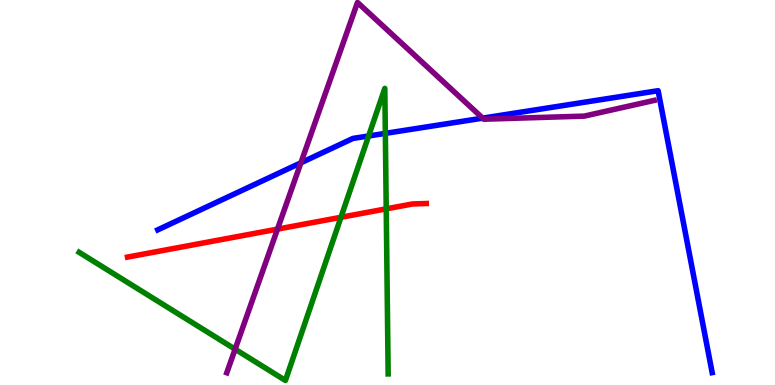[{'lines': ['blue', 'red'], 'intersections': []}, {'lines': ['green', 'red'], 'intersections': [{'x': 4.4, 'y': 4.36}, {'x': 4.98, 'y': 4.58}]}, {'lines': ['purple', 'red'], 'intersections': [{'x': 3.58, 'y': 4.05}]}, {'lines': ['blue', 'green'], 'intersections': [{'x': 4.76, 'y': 6.47}, {'x': 4.97, 'y': 6.54}]}, {'lines': ['blue', 'purple'], 'intersections': [{'x': 3.88, 'y': 5.77}, {'x': 6.23, 'y': 6.93}]}, {'lines': ['green', 'purple'], 'intersections': [{'x': 3.03, 'y': 0.93}]}]